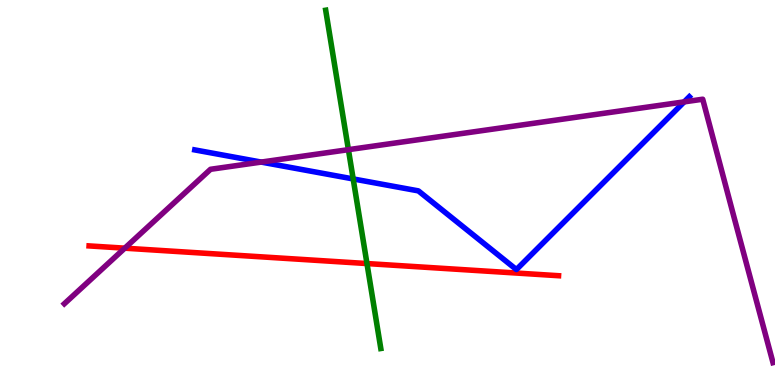[{'lines': ['blue', 'red'], 'intersections': []}, {'lines': ['green', 'red'], 'intersections': [{'x': 4.74, 'y': 3.15}]}, {'lines': ['purple', 'red'], 'intersections': [{'x': 1.61, 'y': 3.55}]}, {'lines': ['blue', 'green'], 'intersections': [{'x': 4.56, 'y': 5.35}]}, {'lines': ['blue', 'purple'], 'intersections': [{'x': 3.37, 'y': 5.79}, {'x': 8.83, 'y': 7.35}]}, {'lines': ['green', 'purple'], 'intersections': [{'x': 4.5, 'y': 6.11}]}]